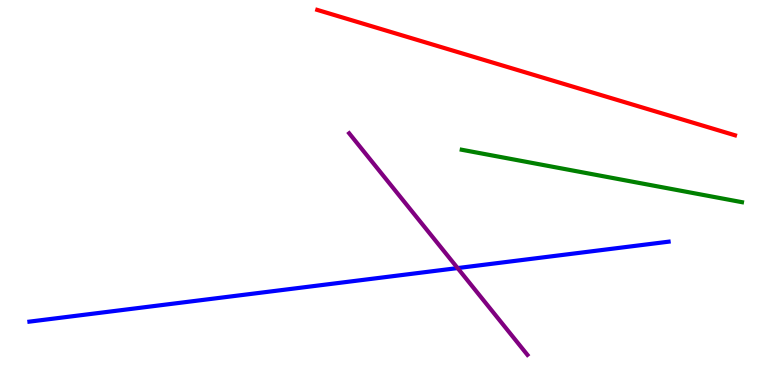[{'lines': ['blue', 'red'], 'intersections': []}, {'lines': ['green', 'red'], 'intersections': []}, {'lines': ['purple', 'red'], 'intersections': []}, {'lines': ['blue', 'green'], 'intersections': []}, {'lines': ['blue', 'purple'], 'intersections': [{'x': 5.9, 'y': 3.04}]}, {'lines': ['green', 'purple'], 'intersections': []}]